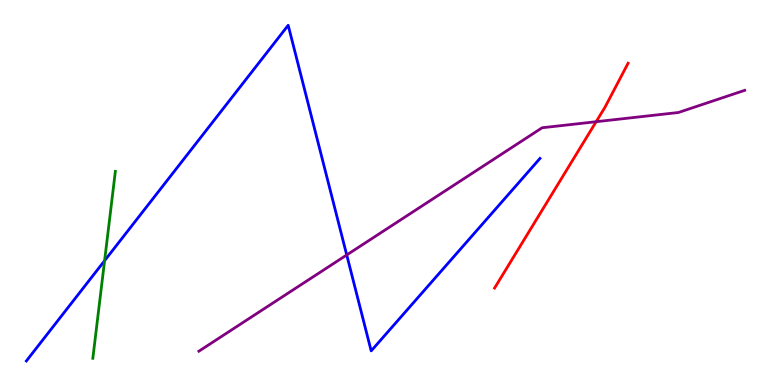[{'lines': ['blue', 'red'], 'intersections': []}, {'lines': ['green', 'red'], 'intersections': []}, {'lines': ['purple', 'red'], 'intersections': [{'x': 7.69, 'y': 6.84}]}, {'lines': ['blue', 'green'], 'intersections': [{'x': 1.35, 'y': 3.23}]}, {'lines': ['blue', 'purple'], 'intersections': [{'x': 4.47, 'y': 3.38}]}, {'lines': ['green', 'purple'], 'intersections': []}]